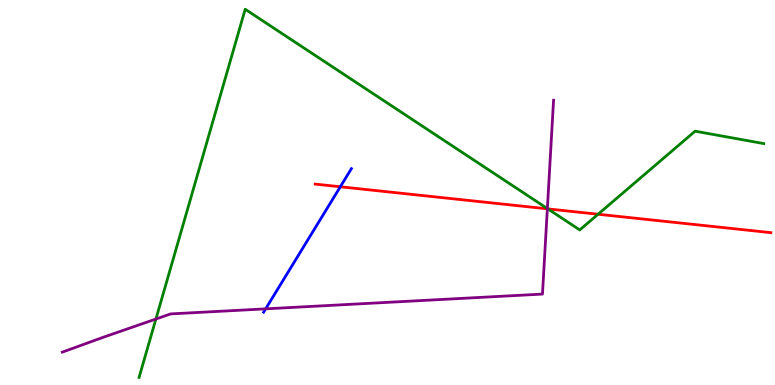[{'lines': ['blue', 'red'], 'intersections': [{'x': 4.39, 'y': 5.15}]}, {'lines': ['green', 'red'], 'intersections': [{'x': 7.07, 'y': 4.57}, {'x': 7.72, 'y': 4.44}]}, {'lines': ['purple', 'red'], 'intersections': [{'x': 7.06, 'y': 4.58}]}, {'lines': ['blue', 'green'], 'intersections': []}, {'lines': ['blue', 'purple'], 'intersections': [{'x': 3.43, 'y': 1.98}]}, {'lines': ['green', 'purple'], 'intersections': [{'x': 2.01, 'y': 1.71}, {'x': 7.06, 'y': 4.58}]}]